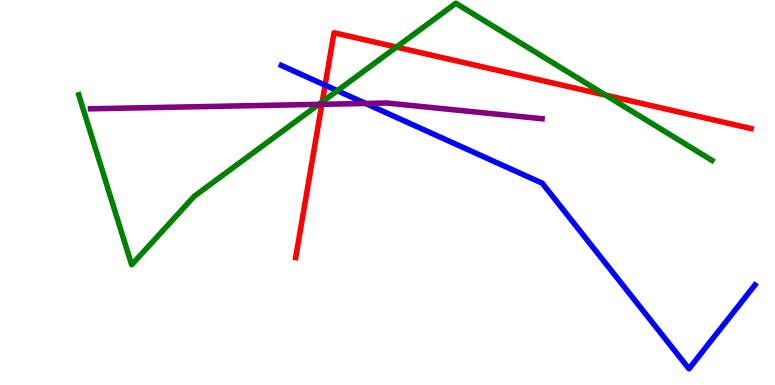[{'lines': ['blue', 'red'], 'intersections': [{'x': 4.19, 'y': 7.79}]}, {'lines': ['green', 'red'], 'intersections': [{'x': 4.16, 'y': 7.36}, {'x': 5.12, 'y': 8.78}, {'x': 7.81, 'y': 7.53}]}, {'lines': ['purple', 'red'], 'intersections': [{'x': 4.15, 'y': 7.29}]}, {'lines': ['blue', 'green'], 'intersections': [{'x': 4.35, 'y': 7.64}]}, {'lines': ['blue', 'purple'], 'intersections': [{'x': 4.72, 'y': 7.31}]}, {'lines': ['green', 'purple'], 'intersections': [{'x': 4.11, 'y': 7.29}]}]